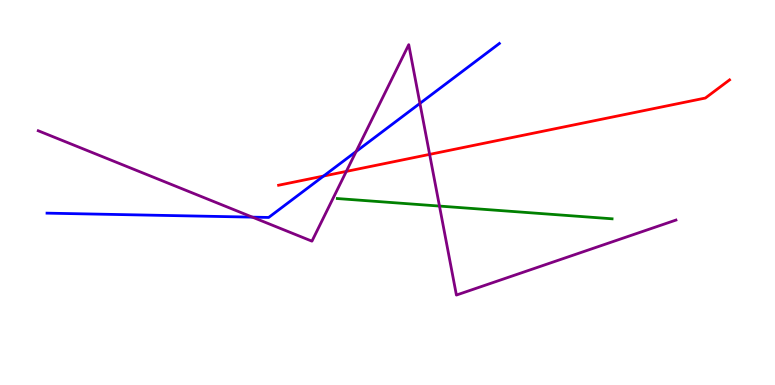[{'lines': ['blue', 'red'], 'intersections': [{'x': 4.18, 'y': 5.43}]}, {'lines': ['green', 'red'], 'intersections': []}, {'lines': ['purple', 'red'], 'intersections': [{'x': 4.47, 'y': 5.55}, {'x': 5.54, 'y': 5.99}]}, {'lines': ['blue', 'green'], 'intersections': []}, {'lines': ['blue', 'purple'], 'intersections': [{'x': 3.26, 'y': 4.36}, {'x': 4.6, 'y': 6.06}, {'x': 5.42, 'y': 7.31}]}, {'lines': ['green', 'purple'], 'intersections': [{'x': 5.67, 'y': 4.65}]}]